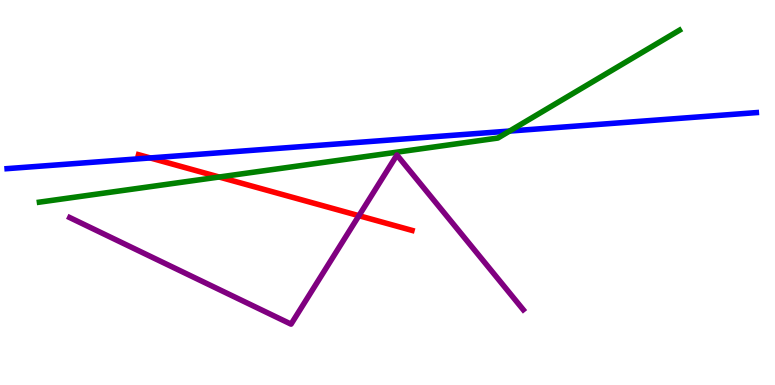[{'lines': ['blue', 'red'], 'intersections': [{'x': 1.94, 'y': 5.9}]}, {'lines': ['green', 'red'], 'intersections': [{'x': 2.83, 'y': 5.4}]}, {'lines': ['purple', 'red'], 'intersections': [{'x': 4.63, 'y': 4.4}]}, {'lines': ['blue', 'green'], 'intersections': [{'x': 6.58, 'y': 6.6}]}, {'lines': ['blue', 'purple'], 'intersections': []}, {'lines': ['green', 'purple'], 'intersections': []}]